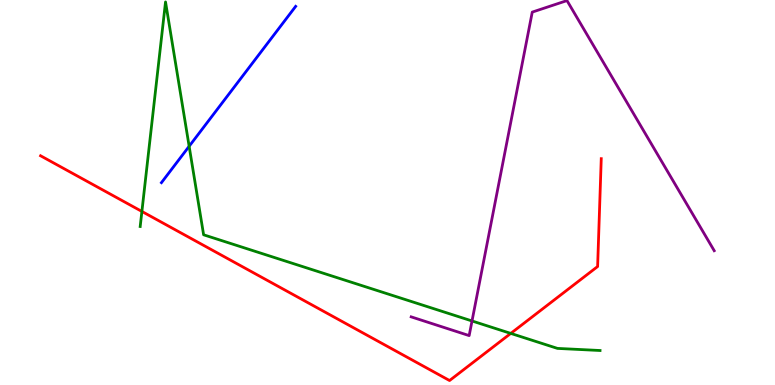[{'lines': ['blue', 'red'], 'intersections': []}, {'lines': ['green', 'red'], 'intersections': [{'x': 1.83, 'y': 4.51}, {'x': 6.59, 'y': 1.34}]}, {'lines': ['purple', 'red'], 'intersections': []}, {'lines': ['blue', 'green'], 'intersections': [{'x': 2.44, 'y': 6.2}]}, {'lines': ['blue', 'purple'], 'intersections': []}, {'lines': ['green', 'purple'], 'intersections': [{'x': 6.09, 'y': 1.66}]}]